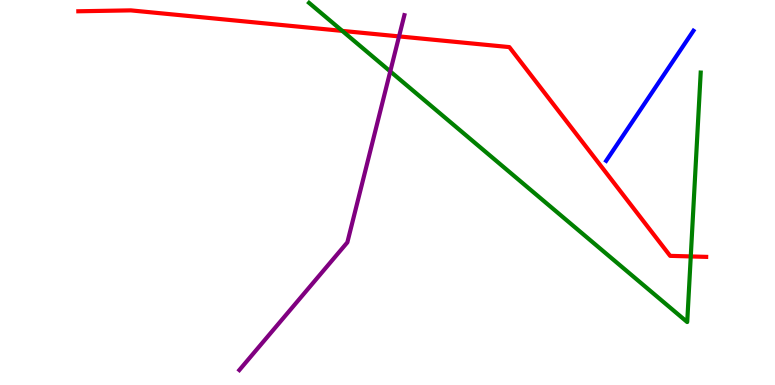[{'lines': ['blue', 'red'], 'intersections': []}, {'lines': ['green', 'red'], 'intersections': [{'x': 4.42, 'y': 9.2}, {'x': 8.91, 'y': 3.34}]}, {'lines': ['purple', 'red'], 'intersections': [{'x': 5.15, 'y': 9.05}]}, {'lines': ['blue', 'green'], 'intersections': []}, {'lines': ['blue', 'purple'], 'intersections': []}, {'lines': ['green', 'purple'], 'intersections': [{'x': 5.04, 'y': 8.15}]}]